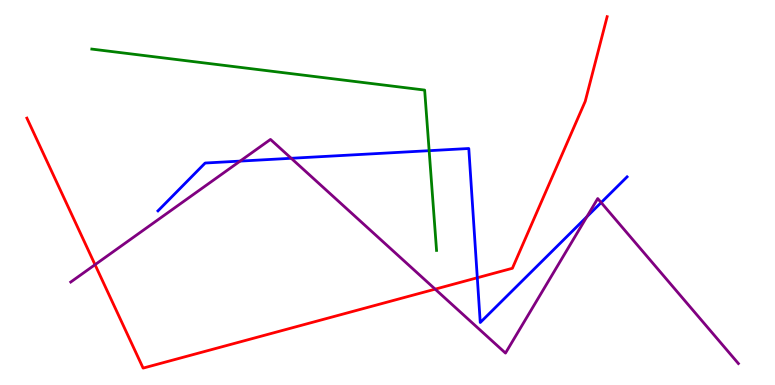[{'lines': ['blue', 'red'], 'intersections': [{'x': 6.16, 'y': 2.79}]}, {'lines': ['green', 'red'], 'intersections': []}, {'lines': ['purple', 'red'], 'intersections': [{'x': 1.23, 'y': 3.13}, {'x': 5.62, 'y': 2.49}]}, {'lines': ['blue', 'green'], 'intersections': [{'x': 5.54, 'y': 6.09}]}, {'lines': ['blue', 'purple'], 'intersections': [{'x': 3.1, 'y': 5.82}, {'x': 3.76, 'y': 5.89}, {'x': 7.57, 'y': 4.37}, {'x': 7.76, 'y': 4.74}]}, {'lines': ['green', 'purple'], 'intersections': []}]